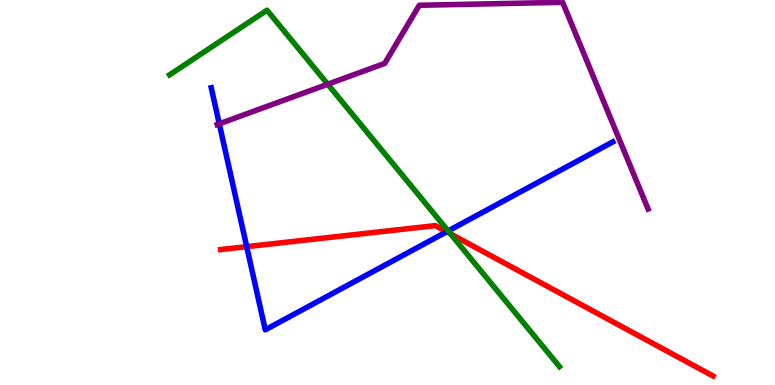[{'lines': ['blue', 'red'], 'intersections': [{'x': 3.18, 'y': 3.59}, {'x': 5.76, 'y': 3.98}]}, {'lines': ['green', 'red'], 'intersections': [{'x': 5.81, 'y': 3.92}]}, {'lines': ['purple', 'red'], 'intersections': []}, {'lines': ['blue', 'green'], 'intersections': [{'x': 5.78, 'y': 4.0}]}, {'lines': ['blue', 'purple'], 'intersections': [{'x': 2.83, 'y': 6.78}]}, {'lines': ['green', 'purple'], 'intersections': [{'x': 4.23, 'y': 7.81}]}]